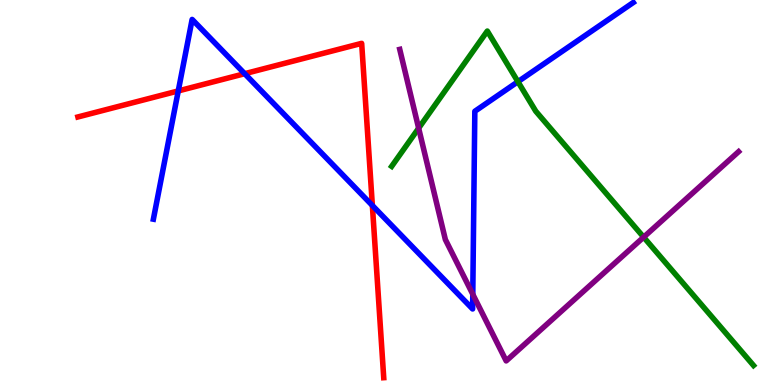[{'lines': ['blue', 'red'], 'intersections': [{'x': 2.3, 'y': 7.64}, {'x': 3.16, 'y': 8.09}, {'x': 4.8, 'y': 4.66}]}, {'lines': ['green', 'red'], 'intersections': []}, {'lines': ['purple', 'red'], 'intersections': []}, {'lines': ['blue', 'green'], 'intersections': [{'x': 6.68, 'y': 7.88}]}, {'lines': ['blue', 'purple'], 'intersections': [{'x': 6.1, 'y': 2.36}]}, {'lines': ['green', 'purple'], 'intersections': [{'x': 5.4, 'y': 6.67}, {'x': 8.31, 'y': 3.84}]}]